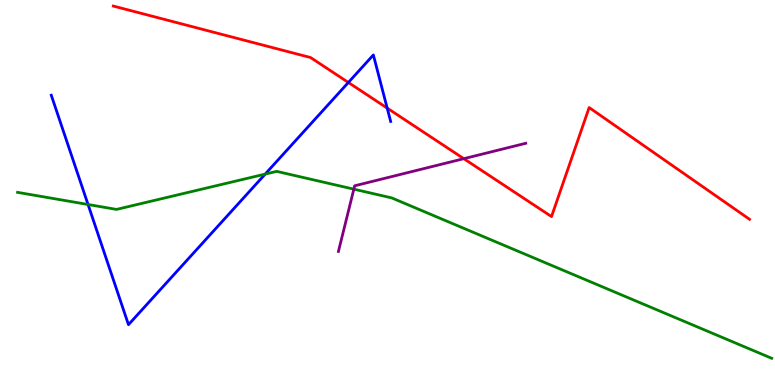[{'lines': ['blue', 'red'], 'intersections': [{'x': 4.49, 'y': 7.86}, {'x': 5.0, 'y': 7.19}]}, {'lines': ['green', 'red'], 'intersections': []}, {'lines': ['purple', 'red'], 'intersections': [{'x': 5.98, 'y': 5.88}]}, {'lines': ['blue', 'green'], 'intersections': [{'x': 1.14, 'y': 4.69}, {'x': 3.42, 'y': 5.48}]}, {'lines': ['blue', 'purple'], 'intersections': []}, {'lines': ['green', 'purple'], 'intersections': [{'x': 4.57, 'y': 5.09}]}]